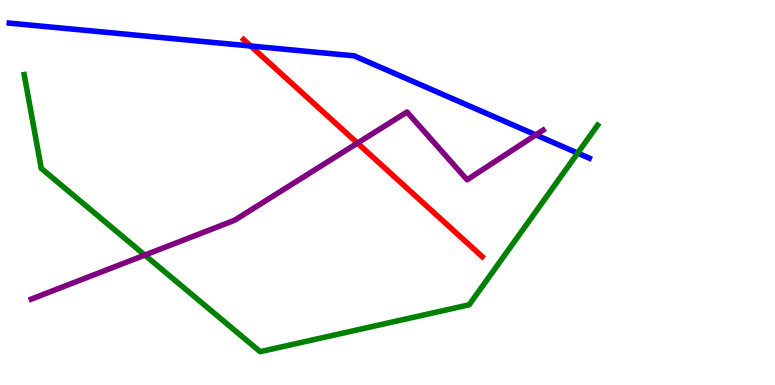[{'lines': ['blue', 'red'], 'intersections': [{'x': 3.24, 'y': 8.8}]}, {'lines': ['green', 'red'], 'intersections': []}, {'lines': ['purple', 'red'], 'intersections': [{'x': 4.61, 'y': 6.28}]}, {'lines': ['blue', 'green'], 'intersections': [{'x': 7.45, 'y': 6.02}]}, {'lines': ['blue', 'purple'], 'intersections': [{'x': 6.91, 'y': 6.5}]}, {'lines': ['green', 'purple'], 'intersections': [{'x': 1.87, 'y': 3.37}]}]